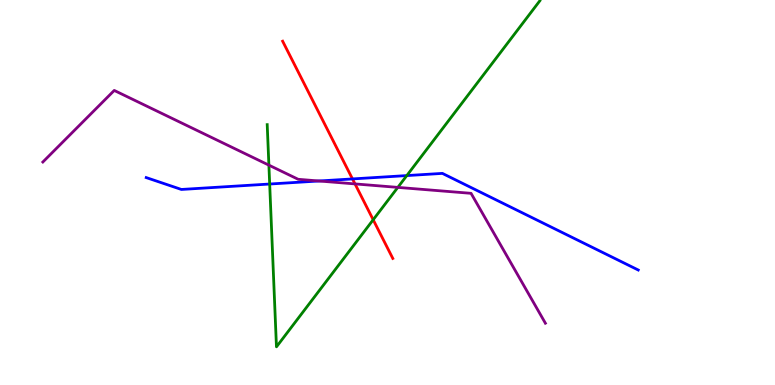[{'lines': ['blue', 'red'], 'intersections': [{'x': 4.55, 'y': 5.35}]}, {'lines': ['green', 'red'], 'intersections': [{'x': 4.82, 'y': 4.29}]}, {'lines': ['purple', 'red'], 'intersections': [{'x': 4.58, 'y': 5.22}]}, {'lines': ['blue', 'green'], 'intersections': [{'x': 3.48, 'y': 5.22}, {'x': 5.25, 'y': 5.44}]}, {'lines': ['blue', 'purple'], 'intersections': [{'x': 4.12, 'y': 5.3}]}, {'lines': ['green', 'purple'], 'intersections': [{'x': 3.47, 'y': 5.71}, {'x': 5.13, 'y': 5.13}]}]